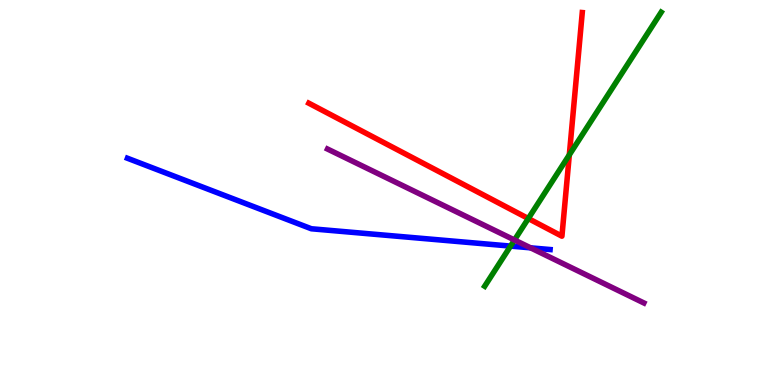[{'lines': ['blue', 'red'], 'intersections': []}, {'lines': ['green', 'red'], 'intersections': [{'x': 6.82, 'y': 4.32}, {'x': 7.35, 'y': 5.98}]}, {'lines': ['purple', 'red'], 'intersections': []}, {'lines': ['blue', 'green'], 'intersections': [{'x': 6.59, 'y': 3.61}]}, {'lines': ['blue', 'purple'], 'intersections': [{'x': 6.85, 'y': 3.56}]}, {'lines': ['green', 'purple'], 'intersections': [{'x': 6.64, 'y': 3.77}]}]